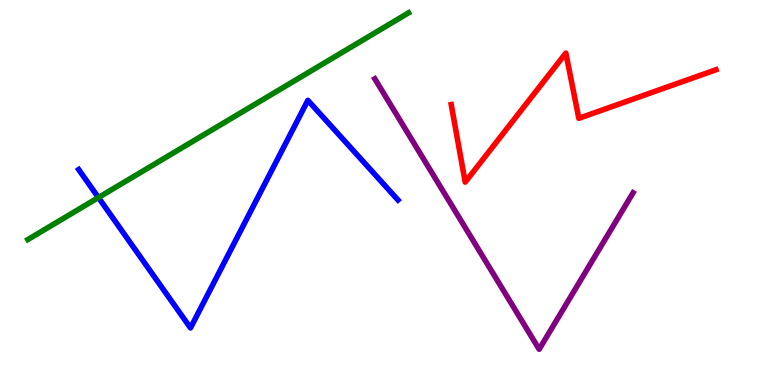[{'lines': ['blue', 'red'], 'intersections': []}, {'lines': ['green', 'red'], 'intersections': []}, {'lines': ['purple', 'red'], 'intersections': []}, {'lines': ['blue', 'green'], 'intersections': [{'x': 1.27, 'y': 4.87}]}, {'lines': ['blue', 'purple'], 'intersections': []}, {'lines': ['green', 'purple'], 'intersections': []}]